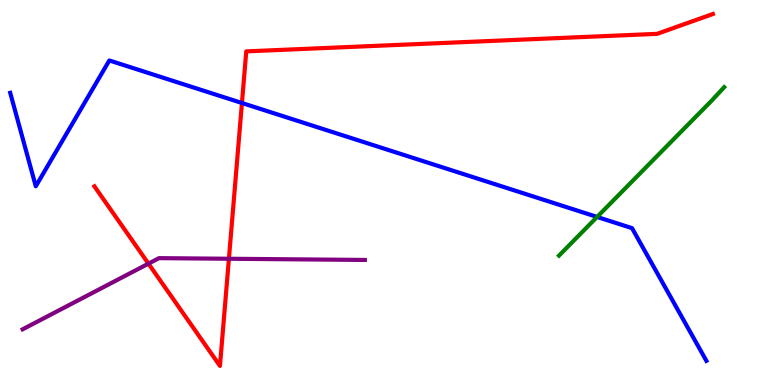[{'lines': ['blue', 'red'], 'intersections': [{'x': 3.12, 'y': 7.32}]}, {'lines': ['green', 'red'], 'intersections': []}, {'lines': ['purple', 'red'], 'intersections': [{'x': 1.92, 'y': 3.15}, {'x': 2.95, 'y': 3.28}]}, {'lines': ['blue', 'green'], 'intersections': [{'x': 7.7, 'y': 4.37}]}, {'lines': ['blue', 'purple'], 'intersections': []}, {'lines': ['green', 'purple'], 'intersections': []}]